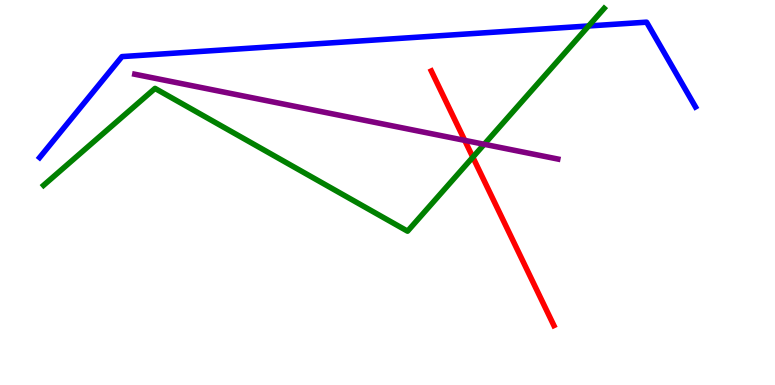[{'lines': ['blue', 'red'], 'intersections': []}, {'lines': ['green', 'red'], 'intersections': [{'x': 6.1, 'y': 5.92}]}, {'lines': ['purple', 'red'], 'intersections': [{'x': 6.0, 'y': 6.35}]}, {'lines': ['blue', 'green'], 'intersections': [{'x': 7.59, 'y': 9.33}]}, {'lines': ['blue', 'purple'], 'intersections': []}, {'lines': ['green', 'purple'], 'intersections': [{'x': 6.25, 'y': 6.25}]}]